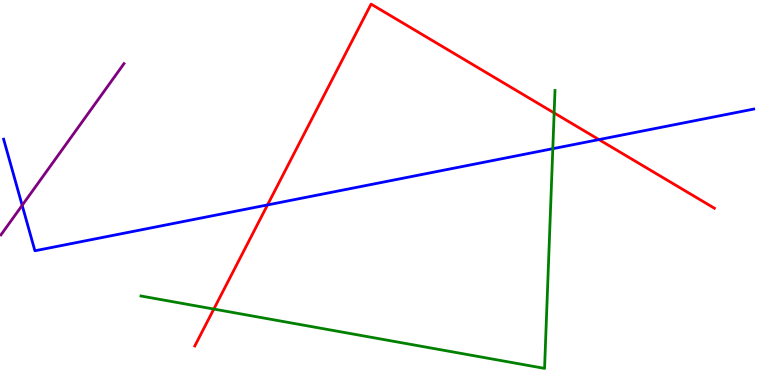[{'lines': ['blue', 'red'], 'intersections': [{'x': 3.45, 'y': 4.68}, {'x': 7.73, 'y': 6.37}]}, {'lines': ['green', 'red'], 'intersections': [{'x': 2.76, 'y': 1.97}, {'x': 7.15, 'y': 7.07}]}, {'lines': ['purple', 'red'], 'intersections': []}, {'lines': ['blue', 'green'], 'intersections': [{'x': 7.13, 'y': 6.14}]}, {'lines': ['blue', 'purple'], 'intersections': [{'x': 0.286, 'y': 4.67}]}, {'lines': ['green', 'purple'], 'intersections': []}]